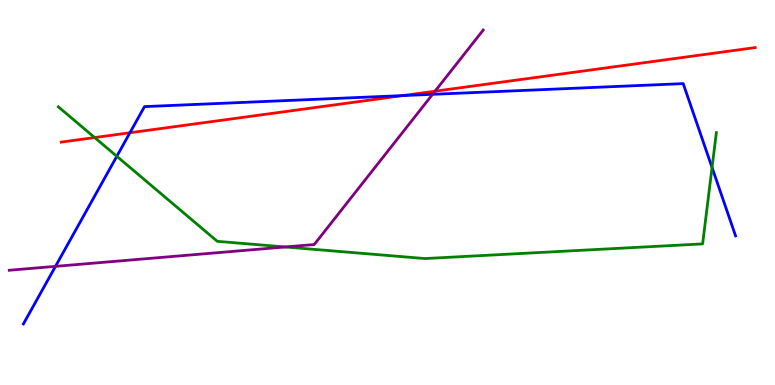[{'lines': ['blue', 'red'], 'intersections': [{'x': 1.68, 'y': 6.55}, {'x': 5.2, 'y': 7.52}]}, {'lines': ['green', 'red'], 'intersections': [{'x': 1.22, 'y': 6.43}]}, {'lines': ['purple', 'red'], 'intersections': [{'x': 5.61, 'y': 7.63}]}, {'lines': ['blue', 'green'], 'intersections': [{'x': 1.51, 'y': 5.94}, {'x': 9.19, 'y': 5.65}]}, {'lines': ['blue', 'purple'], 'intersections': [{'x': 0.716, 'y': 3.08}, {'x': 5.58, 'y': 7.55}]}, {'lines': ['green', 'purple'], 'intersections': [{'x': 3.68, 'y': 3.59}]}]